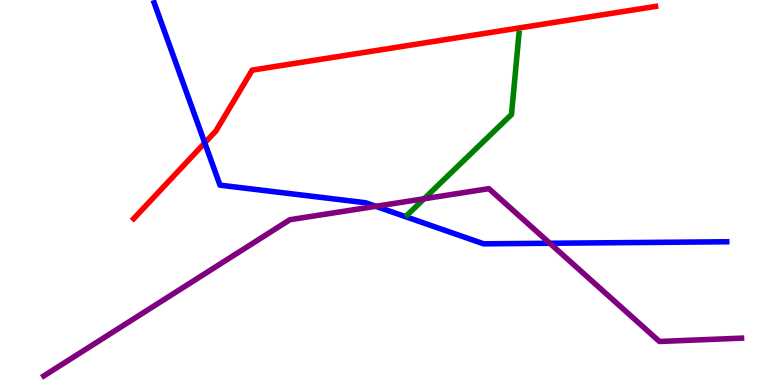[{'lines': ['blue', 'red'], 'intersections': [{'x': 2.64, 'y': 6.29}]}, {'lines': ['green', 'red'], 'intersections': []}, {'lines': ['purple', 'red'], 'intersections': []}, {'lines': ['blue', 'green'], 'intersections': []}, {'lines': ['blue', 'purple'], 'intersections': [{'x': 4.85, 'y': 4.64}, {'x': 7.09, 'y': 3.68}]}, {'lines': ['green', 'purple'], 'intersections': [{'x': 5.47, 'y': 4.84}]}]